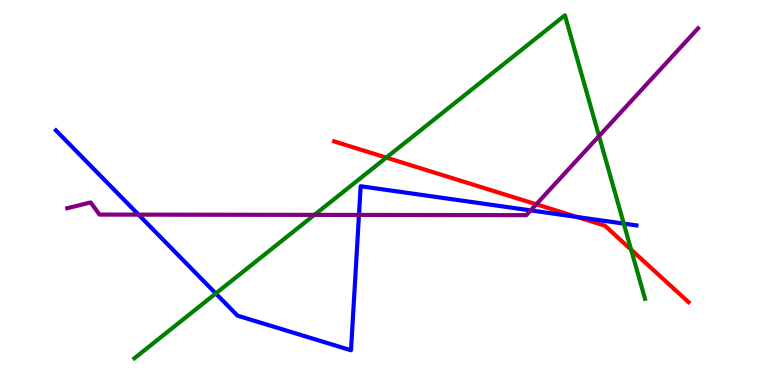[{'lines': ['blue', 'red'], 'intersections': [{'x': 7.45, 'y': 4.36}]}, {'lines': ['green', 'red'], 'intersections': [{'x': 4.98, 'y': 5.91}, {'x': 8.14, 'y': 3.51}]}, {'lines': ['purple', 'red'], 'intersections': [{'x': 6.92, 'y': 4.69}]}, {'lines': ['blue', 'green'], 'intersections': [{'x': 2.78, 'y': 2.38}, {'x': 8.05, 'y': 4.19}]}, {'lines': ['blue', 'purple'], 'intersections': [{'x': 1.79, 'y': 4.42}, {'x': 4.63, 'y': 4.42}, {'x': 6.85, 'y': 4.54}]}, {'lines': ['green', 'purple'], 'intersections': [{'x': 4.06, 'y': 4.42}, {'x': 7.73, 'y': 6.47}]}]